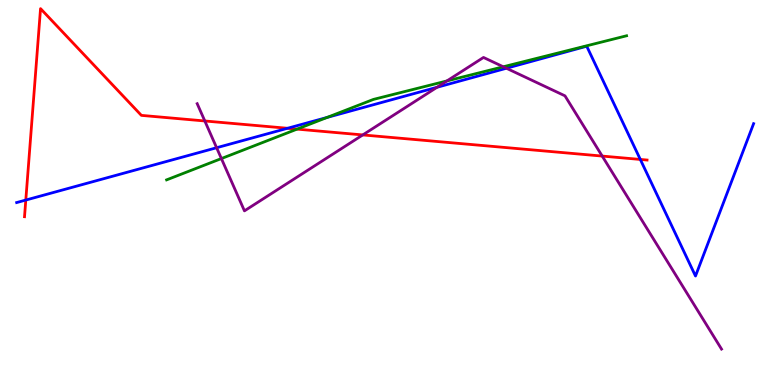[{'lines': ['blue', 'red'], 'intersections': [{'x': 0.333, 'y': 4.8}, {'x': 3.71, 'y': 6.67}, {'x': 8.26, 'y': 5.86}]}, {'lines': ['green', 'red'], 'intersections': [{'x': 3.83, 'y': 6.65}]}, {'lines': ['purple', 'red'], 'intersections': [{'x': 2.64, 'y': 6.86}, {'x': 4.68, 'y': 6.5}, {'x': 7.77, 'y': 5.95}]}, {'lines': ['blue', 'green'], 'intersections': [{'x': 4.22, 'y': 6.95}]}, {'lines': ['blue', 'purple'], 'intersections': [{'x': 2.8, 'y': 6.16}, {'x': 5.64, 'y': 7.73}, {'x': 6.53, 'y': 8.23}]}, {'lines': ['green', 'purple'], 'intersections': [{'x': 2.86, 'y': 5.88}, {'x': 5.77, 'y': 7.9}, {'x': 6.49, 'y': 8.27}]}]